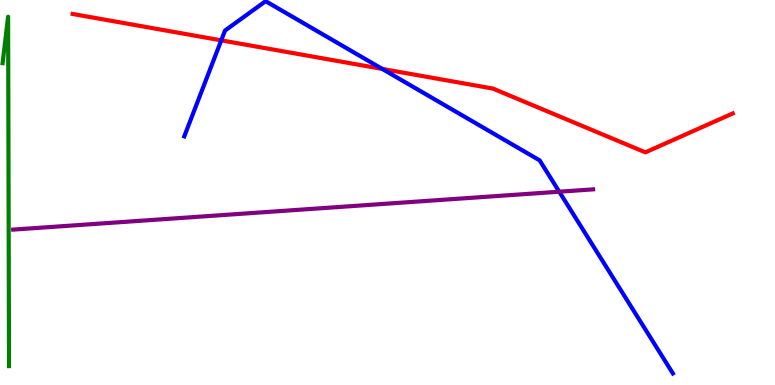[{'lines': ['blue', 'red'], 'intersections': [{'x': 2.85, 'y': 8.95}, {'x': 4.93, 'y': 8.21}]}, {'lines': ['green', 'red'], 'intersections': []}, {'lines': ['purple', 'red'], 'intersections': []}, {'lines': ['blue', 'green'], 'intersections': []}, {'lines': ['blue', 'purple'], 'intersections': [{'x': 7.22, 'y': 5.02}]}, {'lines': ['green', 'purple'], 'intersections': []}]